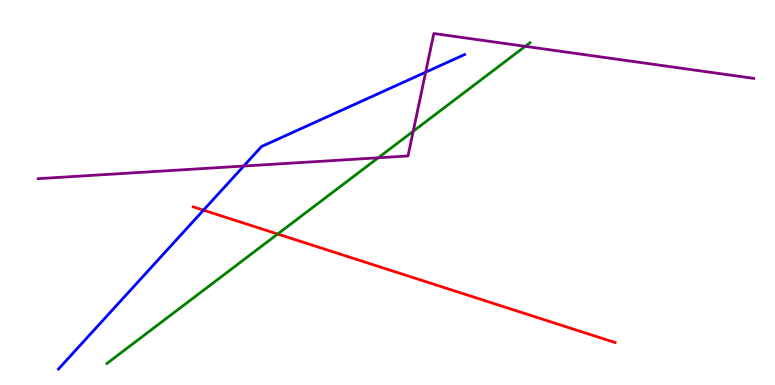[{'lines': ['blue', 'red'], 'intersections': [{'x': 2.63, 'y': 4.54}]}, {'lines': ['green', 'red'], 'intersections': [{'x': 3.58, 'y': 3.92}]}, {'lines': ['purple', 'red'], 'intersections': []}, {'lines': ['blue', 'green'], 'intersections': []}, {'lines': ['blue', 'purple'], 'intersections': [{'x': 3.14, 'y': 5.69}, {'x': 5.49, 'y': 8.12}]}, {'lines': ['green', 'purple'], 'intersections': [{'x': 4.88, 'y': 5.9}, {'x': 5.33, 'y': 6.59}, {'x': 6.78, 'y': 8.8}]}]